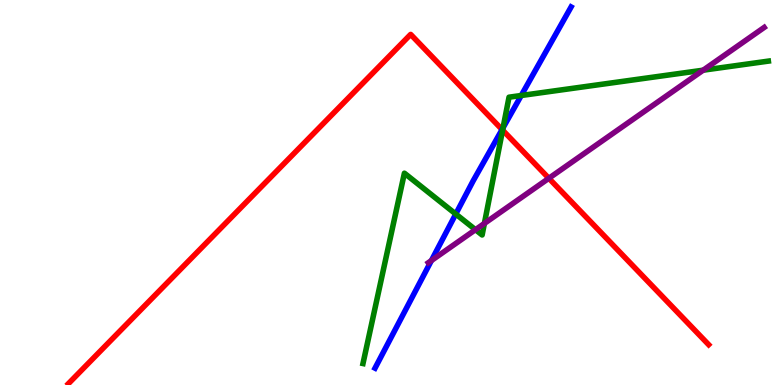[{'lines': ['blue', 'red'], 'intersections': [{'x': 6.48, 'y': 6.63}]}, {'lines': ['green', 'red'], 'intersections': [{'x': 6.49, 'y': 6.62}]}, {'lines': ['purple', 'red'], 'intersections': [{'x': 7.08, 'y': 5.37}]}, {'lines': ['blue', 'green'], 'intersections': [{'x': 5.88, 'y': 4.44}, {'x': 6.49, 'y': 6.68}, {'x': 6.73, 'y': 7.52}]}, {'lines': ['blue', 'purple'], 'intersections': [{'x': 5.57, 'y': 3.23}]}, {'lines': ['green', 'purple'], 'intersections': [{'x': 6.14, 'y': 4.03}, {'x': 6.25, 'y': 4.2}, {'x': 9.07, 'y': 8.18}]}]